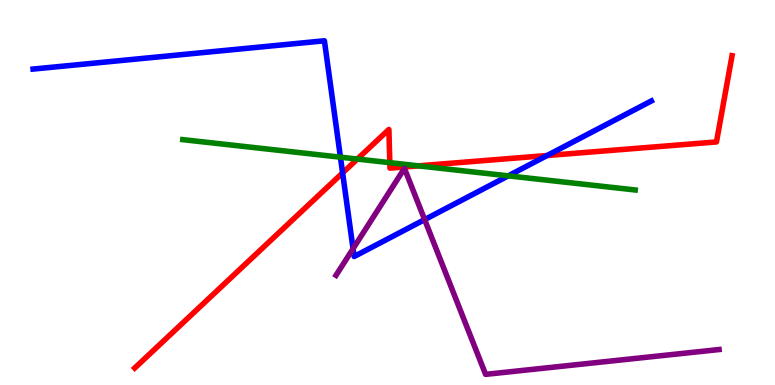[{'lines': ['blue', 'red'], 'intersections': [{'x': 4.42, 'y': 5.51}, {'x': 7.06, 'y': 5.96}]}, {'lines': ['green', 'red'], 'intersections': [{'x': 4.61, 'y': 5.87}, {'x': 5.03, 'y': 5.77}, {'x': 5.4, 'y': 5.69}]}, {'lines': ['purple', 'red'], 'intersections': []}, {'lines': ['blue', 'green'], 'intersections': [{'x': 4.39, 'y': 5.92}, {'x': 6.56, 'y': 5.43}]}, {'lines': ['blue', 'purple'], 'intersections': [{'x': 4.56, 'y': 3.54}, {'x': 5.48, 'y': 4.3}]}, {'lines': ['green', 'purple'], 'intersections': []}]